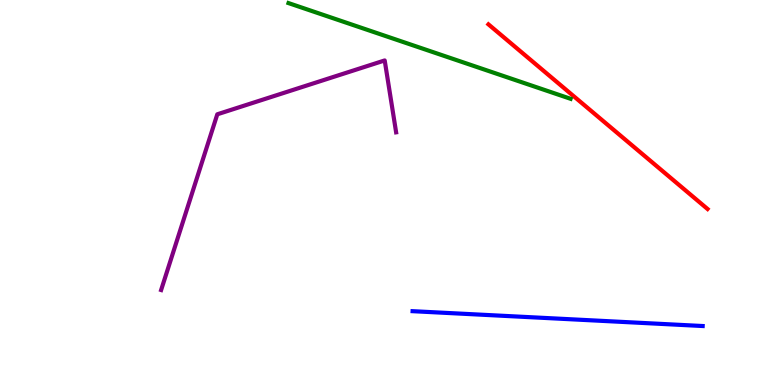[{'lines': ['blue', 'red'], 'intersections': []}, {'lines': ['green', 'red'], 'intersections': []}, {'lines': ['purple', 'red'], 'intersections': []}, {'lines': ['blue', 'green'], 'intersections': []}, {'lines': ['blue', 'purple'], 'intersections': []}, {'lines': ['green', 'purple'], 'intersections': []}]